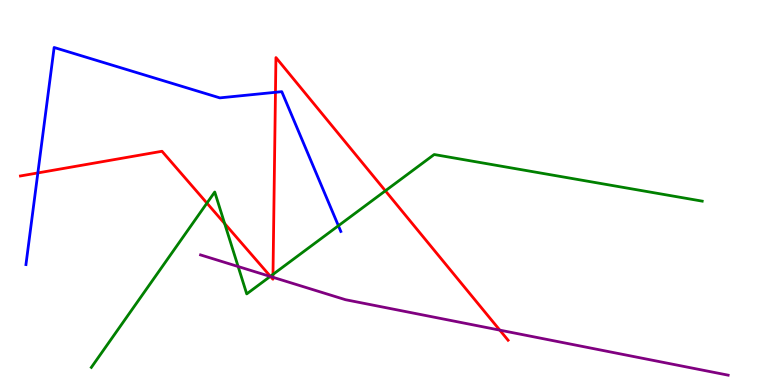[{'lines': ['blue', 'red'], 'intersections': [{'x': 0.488, 'y': 5.51}, {'x': 3.55, 'y': 7.6}]}, {'lines': ['green', 'red'], 'intersections': [{'x': 2.67, 'y': 4.72}, {'x': 2.9, 'y': 4.19}, {'x': 3.49, 'y': 2.82}, {'x': 3.52, 'y': 2.87}, {'x': 4.97, 'y': 5.04}]}, {'lines': ['purple', 'red'], 'intersections': [{'x': 3.49, 'y': 2.82}, {'x': 3.52, 'y': 2.8}, {'x': 6.45, 'y': 1.43}]}, {'lines': ['blue', 'green'], 'intersections': [{'x': 4.37, 'y': 4.14}]}, {'lines': ['blue', 'purple'], 'intersections': []}, {'lines': ['green', 'purple'], 'intersections': [{'x': 3.07, 'y': 3.08}, {'x': 3.49, 'y': 2.82}]}]